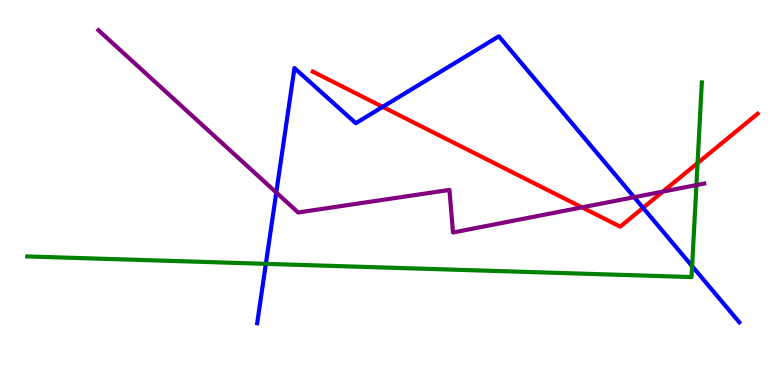[{'lines': ['blue', 'red'], 'intersections': [{'x': 4.94, 'y': 7.22}, {'x': 8.3, 'y': 4.6}]}, {'lines': ['green', 'red'], 'intersections': [{'x': 9.0, 'y': 5.76}]}, {'lines': ['purple', 'red'], 'intersections': [{'x': 7.51, 'y': 4.61}, {'x': 8.55, 'y': 5.02}]}, {'lines': ['blue', 'green'], 'intersections': [{'x': 3.43, 'y': 3.15}, {'x': 8.93, 'y': 3.09}]}, {'lines': ['blue', 'purple'], 'intersections': [{'x': 3.56, 'y': 5.0}, {'x': 8.18, 'y': 4.88}]}, {'lines': ['green', 'purple'], 'intersections': [{'x': 8.99, 'y': 5.19}]}]